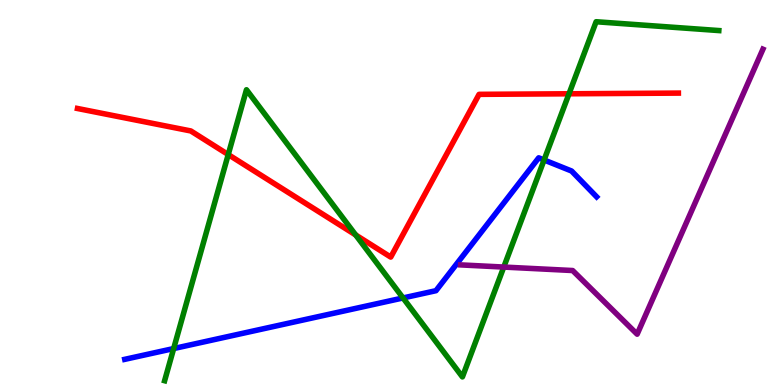[{'lines': ['blue', 'red'], 'intersections': []}, {'lines': ['green', 'red'], 'intersections': [{'x': 2.94, 'y': 5.99}, {'x': 4.59, 'y': 3.9}, {'x': 7.34, 'y': 7.56}]}, {'lines': ['purple', 'red'], 'intersections': []}, {'lines': ['blue', 'green'], 'intersections': [{'x': 2.24, 'y': 0.947}, {'x': 5.2, 'y': 2.26}, {'x': 7.02, 'y': 5.84}]}, {'lines': ['blue', 'purple'], 'intersections': []}, {'lines': ['green', 'purple'], 'intersections': [{'x': 6.5, 'y': 3.06}]}]